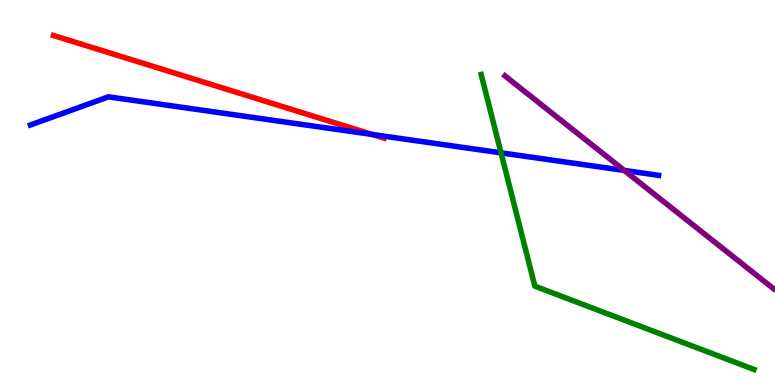[{'lines': ['blue', 'red'], 'intersections': [{'x': 4.8, 'y': 6.51}]}, {'lines': ['green', 'red'], 'intersections': []}, {'lines': ['purple', 'red'], 'intersections': []}, {'lines': ['blue', 'green'], 'intersections': [{'x': 6.47, 'y': 6.03}]}, {'lines': ['blue', 'purple'], 'intersections': [{'x': 8.06, 'y': 5.57}]}, {'lines': ['green', 'purple'], 'intersections': []}]